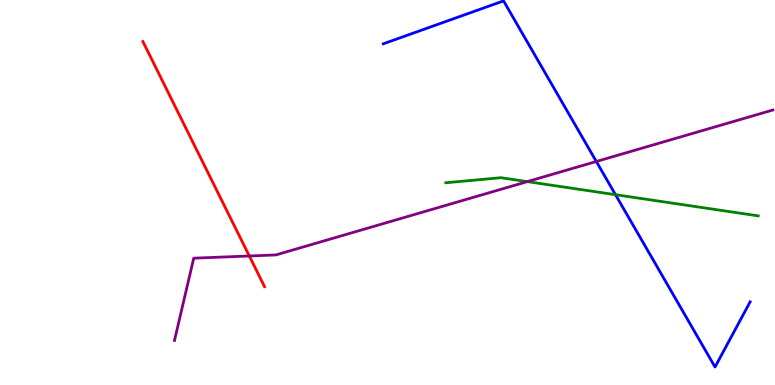[{'lines': ['blue', 'red'], 'intersections': []}, {'lines': ['green', 'red'], 'intersections': []}, {'lines': ['purple', 'red'], 'intersections': [{'x': 3.22, 'y': 3.35}]}, {'lines': ['blue', 'green'], 'intersections': [{'x': 7.94, 'y': 4.94}]}, {'lines': ['blue', 'purple'], 'intersections': [{'x': 7.69, 'y': 5.81}]}, {'lines': ['green', 'purple'], 'intersections': [{'x': 6.8, 'y': 5.28}]}]